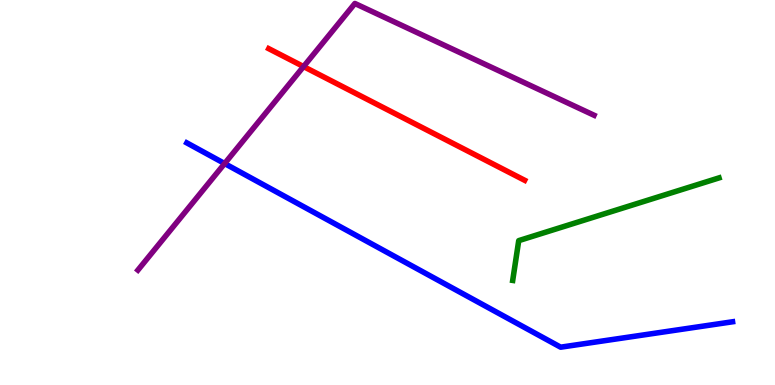[{'lines': ['blue', 'red'], 'intersections': []}, {'lines': ['green', 'red'], 'intersections': []}, {'lines': ['purple', 'red'], 'intersections': [{'x': 3.92, 'y': 8.27}]}, {'lines': ['blue', 'green'], 'intersections': []}, {'lines': ['blue', 'purple'], 'intersections': [{'x': 2.9, 'y': 5.75}]}, {'lines': ['green', 'purple'], 'intersections': []}]